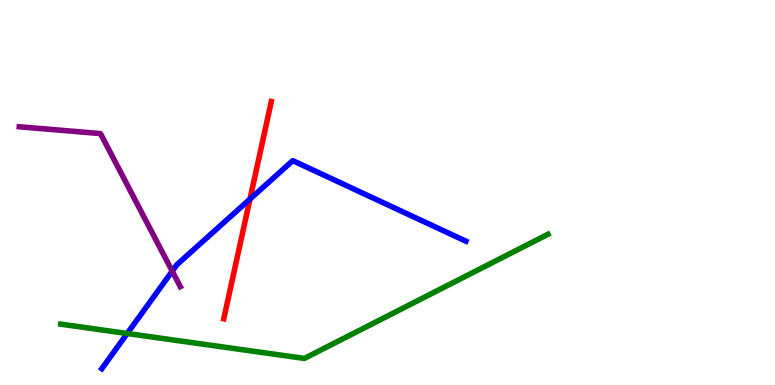[{'lines': ['blue', 'red'], 'intersections': [{'x': 3.23, 'y': 4.83}]}, {'lines': ['green', 'red'], 'intersections': []}, {'lines': ['purple', 'red'], 'intersections': []}, {'lines': ['blue', 'green'], 'intersections': [{'x': 1.64, 'y': 1.34}]}, {'lines': ['blue', 'purple'], 'intersections': [{'x': 2.22, 'y': 2.96}]}, {'lines': ['green', 'purple'], 'intersections': []}]